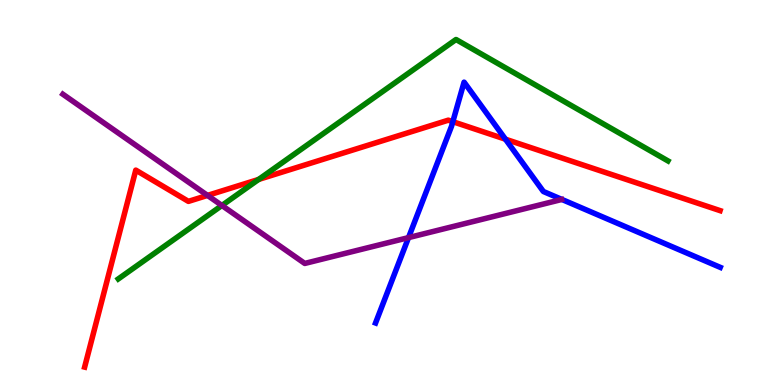[{'lines': ['blue', 'red'], 'intersections': [{'x': 5.84, 'y': 6.84}, {'x': 6.52, 'y': 6.38}]}, {'lines': ['green', 'red'], 'intersections': [{'x': 3.34, 'y': 5.34}]}, {'lines': ['purple', 'red'], 'intersections': [{'x': 2.68, 'y': 4.92}]}, {'lines': ['blue', 'green'], 'intersections': []}, {'lines': ['blue', 'purple'], 'intersections': [{'x': 5.27, 'y': 3.83}]}, {'lines': ['green', 'purple'], 'intersections': [{'x': 2.86, 'y': 4.66}]}]